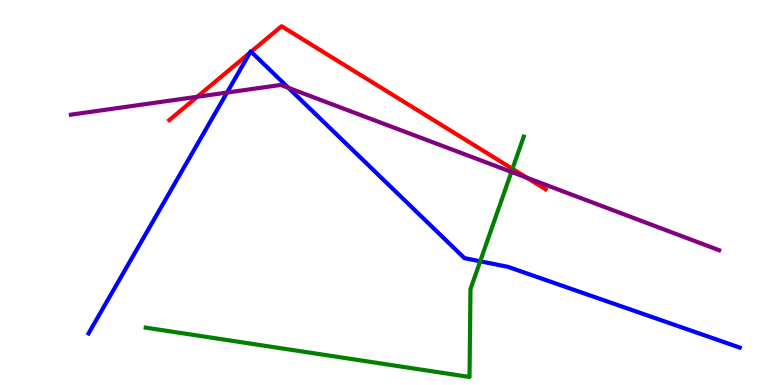[{'lines': ['blue', 'red'], 'intersections': [{'x': 3.23, 'y': 8.63}, {'x': 3.24, 'y': 8.66}]}, {'lines': ['green', 'red'], 'intersections': [{'x': 6.61, 'y': 5.61}]}, {'lines': ['purple', 'red'], 'intersections': [{'x': 2.54, 'y': 7.49}, {'x': 6.8, 'y': 5.38}]}, {'lines': ['blue', 'green'], 'intersections': [{'x': 6.2, 'y': 3.21}]}, {'lines': ['blue', 'purple'], 'intersections': [{'x': 2.93, 'y': 7.6}, {'x': 3.72, 'y': 7.72}]}, {'lines': ['green', 'purple'], 'intersections': [{'x': 6.6, 'y': 5.53}]}]